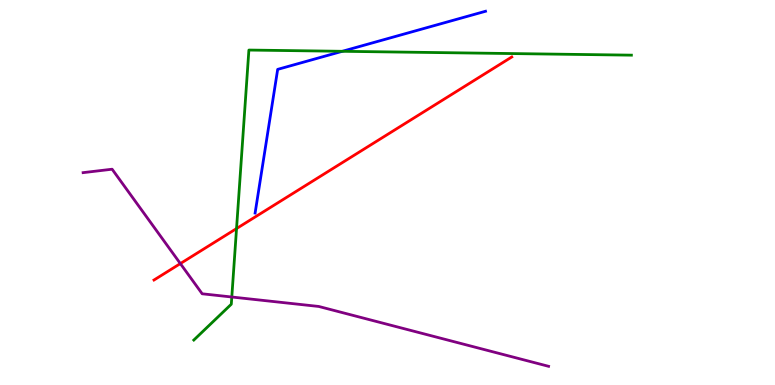[{'lines': ['blue', 'red'], 'intersections': []}, {'lines': ['green', 'red'], 'intersections': [{'x': 3.05, 'y': 4.06}]}, {'lines': ['purple', 'red'], 'intersections': [{'x': 2.33, 'y': 3.15}]}, {'lines': ['blue', 'green'], 'intersections': [{'x': 4.42, 'y': 8.67}]}, {'lines': ['blue', 'purple'], 'intersections': []}, {'lines': ['green', 'purple'], 'intersections': [{'x': 2.99, 'y': 2.29}]}]